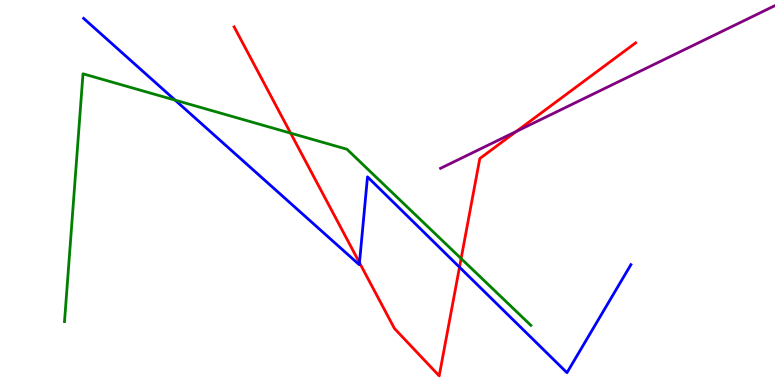[{'lines': ['blue', 'red'], 'intersections': [{'x': 4.64, 'y': 3.18}, {'x': 5.93, 'y': 3.06}]}, {'lines': ['green', 'red'], 'intersections': [{'x': 3.75, 'y': 6.54}, {'x': 5.95, 'y': 3.28}]}, {'lines': ['purple', 'red'], 'intersections': [{'x': 6.66, 'y': 6.59}]}, {'lines': ['blue', 'green'], 'intersections': [{'x': 2.26, 'y': 7.4}]}, {'lines': ['blue', 'purple'], 'intersections': []}, {'lines': ['green', 'purple'], 'intersections': []}]